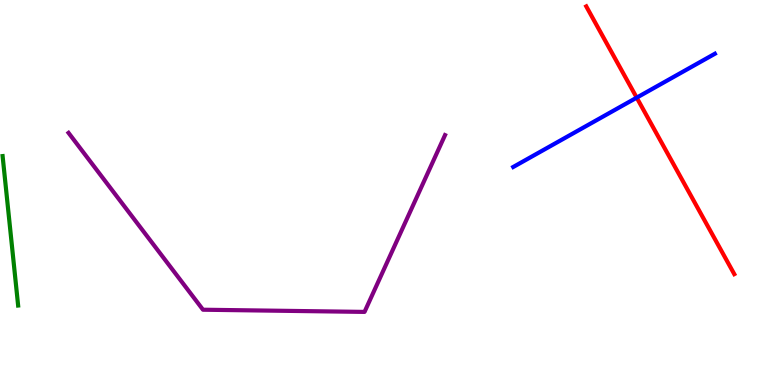[{'lines': ['blue', 'red'], 'intersections': [{'x': 8.22, 'y': 7.46}]}, {'lines': ['green', 'red'], 'intersections': []}, {'lines': ['purple', 'red'], 'intersections': []}, {'lines': ['blue', 'green'], 'intersections': []}, {'lines': ['blue', 'purple'], 'intersections': []}, {'lines': ['green', 'purple'], 'intersections': []}]